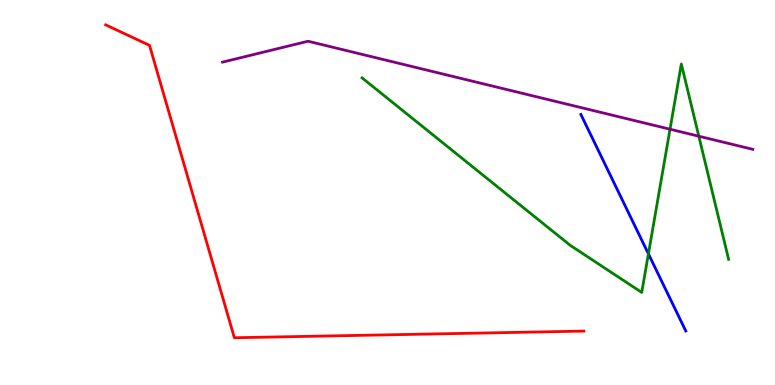[{'lines': ['blue', 'red'], 'intersections': []}, {'lines': ['green', 'red'], 'intersections': []}, {'lines': ['purple', 'red'], 'intersections': []}, {'lines': ['blue', 'green'], 'intersections': [{'x': 8.37, 'y': 3.41}]}, {'lines': ['blue', 'purple'], 'intersections': []}, {'lines': ['green', 'purple'], 'intersections': [{'x': 8.65, 'y': 6.64}, {'x': 9.02, 'y': 6.46}]}]